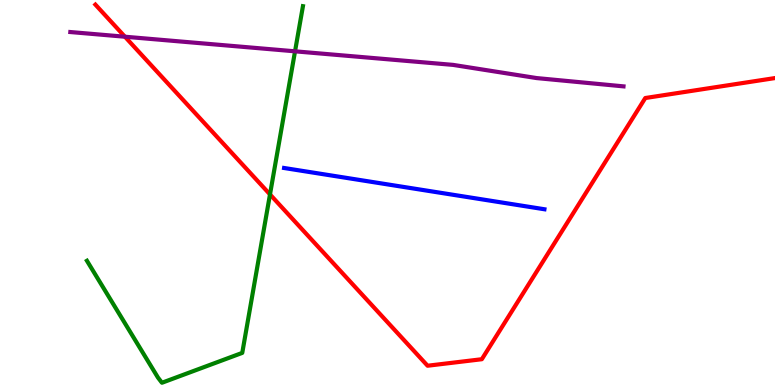[{'lines': ['blue', 'red'], 'intersections': []}, {'lines': ['green', 'red'], 'intersections': [{'x': 3.48, 'y': 4.95}]}, {'lines': ['purple', 'red'], 'intersections': [{'x': 1.61, 'y': 9.05}]}, {'lines': ['blue', 'green'], 'intersections': []}, {'lines': ['blue', 'purple'], 'intersections': []}, {'lines': ['green', 'purple'], 'intersections': [{'x': 3.81, 'y': 8.67}]}]